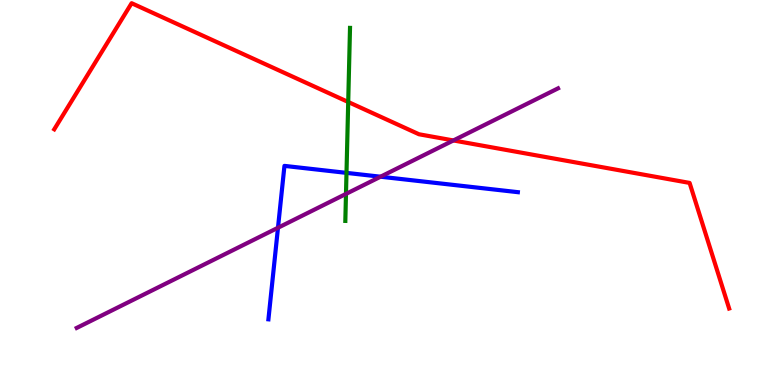[{'lines': ['blue', 'red'], 'intersections': []}, {'lines': ['green', 'red'], 'intersections': [{'x': 4.49, 'y': 7.35}]}, {'lines': ['purple', 'red'], 'intersections': [{'x': 5.85, 'y': 6.35}]}, {'lines': ['blue', 'green'], 'intersections': [{'x': 4.47, 'y': 5.51}]}, {'lines': ['blue', 'purple'], 'intersections': [{'x': 3.59, 'y': 4.08}, {'x': 4.91, 'y': 5.41}]}, {'lines': ['green', 'purple'], 'intersections': [{'x': 4.46, 'y': 4.96}]}]